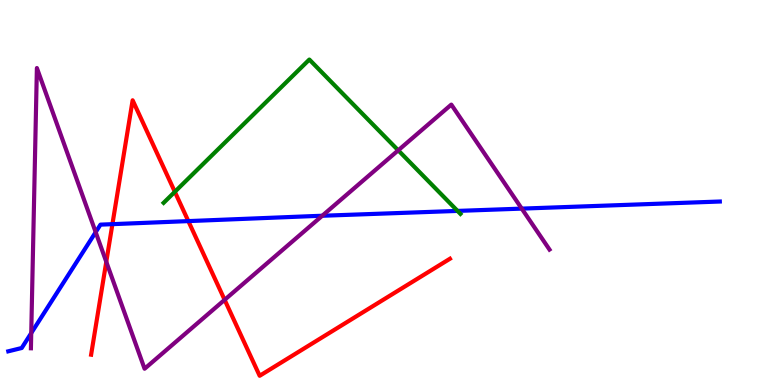[{'lines': ['blue', 'red'], 'intersections': [{'x': 1.45, 'y': 4.18}, {'x': 2.43, 'y': 4.26}]}, {'lines': ['green', 'red'], 'intersections': [{'x': 2.26, 'y': 5.02}]}, {'lines': ['purple', 'red'], 'intersections': [{'x': 1.37, 'y': 3.2}, {'x': 2.9, 'y': 2.21}]}, {'lines': ['blue', 'green'], 'intersections': [{'x': 5.9, 'y': 4.52}]}, {'lines': ['blue', 'purple'], 'intersections': [{'x': 0.403, 'y': 1.35}, {'x': 1.23, 'y': 3.97}, {'x': 4.16, 'y': 4.4}, {'x': 6.73, 'y': 4.58}]}, {'lines': ['green', 'purple'], 'intersections': [{'x': 5.14, 'y': 6.1}]}]